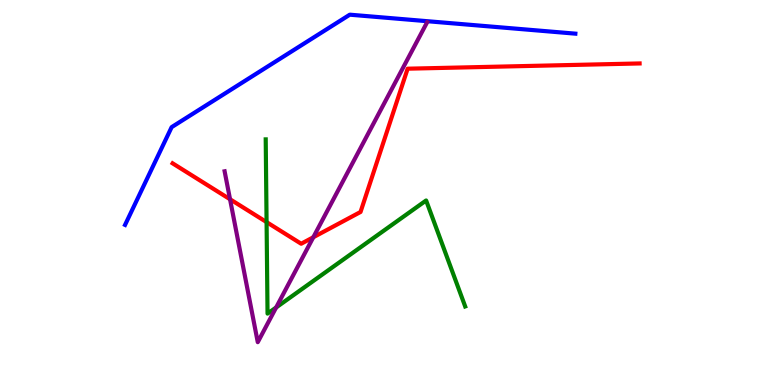[{'lines': ['blue', 'red'], 'intersections': []}, {'lines': ['green', 'red'], 'intersections': [{'x': 3.44, 'y': 4.23}]}, {'lines': ['purple', 'red'], 'intersections': [{'x': 2.97, 'y': 4.82}, {'x': 4.04, 'y': 3.84}]}, {'lines': ['blue', 'green'], 'intersections': []}, {'lines': ['blue', 'purple'], 'intersections': []}, {'lines': ['green', 'purple'], 'intersections': [{'x': 3.56, 'y': 2.01}]}]